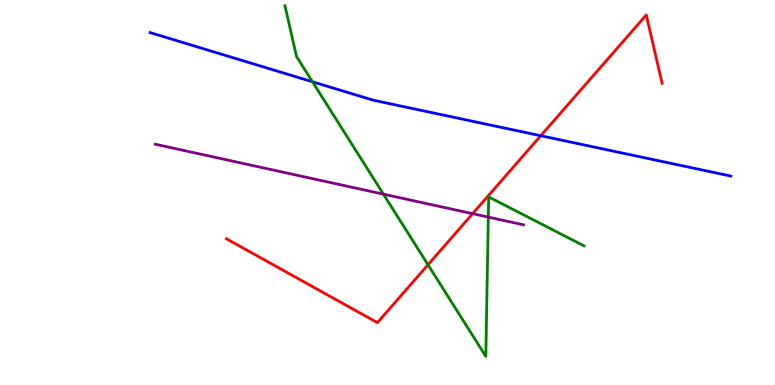[{'lines': ['blue', 'red'], 'intersections': [{'x': 6.98, 'y': 6.47}]}, {'lines': ['green', 'red'], 'intersections': [{'x': 5.52, 'y': 3.12}]}, {'lines': ['purple', 'red'], 'intersections': [{'x': 6.1, 'y': 4.45}]}, {'lines': ['blue', 'green'], 'intersections': [{'x': 4.03, 'y': 7.88}]}, {'lines': ['blue', 'purple'], 'intersections': []}, {'lines': ['green', 'purple'], 'intersections': [{'x': 4.95, 'y': 4.96}, {'x': 6.3, 'y': 4.36}]}]